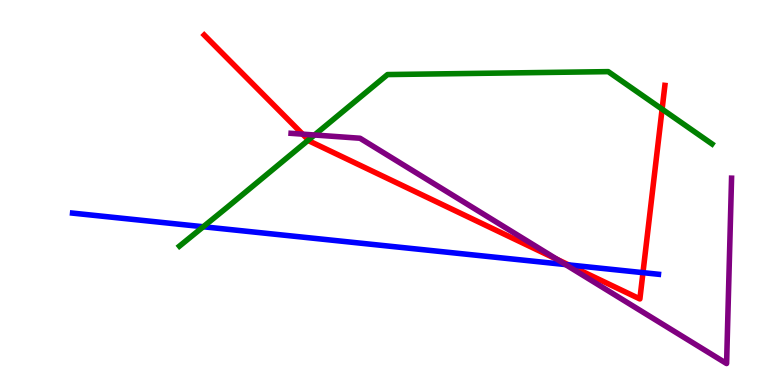[{'lines': ['blue', 'red'], 'intersections': [{'x': 7.34, 'y': 3.12}, {'x': 8.3, 'y': 2.92}]}, {'lines': ['green', 'red'], 'intersections': [{'x': 3.98, 'y': 6.36}, {'x': 8.54, 'y': 7.16}]}, {'lines': ['purple', 'red'], 'intersections': [{'x': 3.9, 'y': 6.52}, {'x': 7.19, 'y': 3.26}]}, {'lines': ['blue', 'green'], 'intersections': [{'x': 2.62, 'y': 4.11}]}, {'lines': ['blue', 'purple'], 'intersections': [{'x': 7.3, 'y': 3.13}]}, {'lines': ['green', 'purple'], 'intersections': [{'x': 4.06, 'y': 6.49}]}]